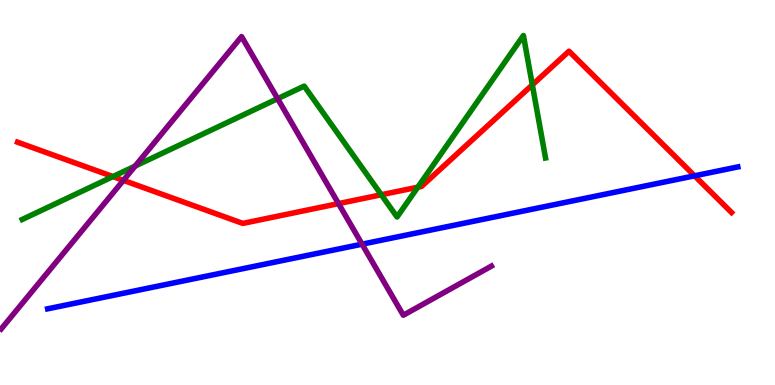[{'lines': ['blue', 'red'], 'intersections': [{'x': 8.96, 'y': 5.43}]}, {'lines': ['green', 'red'], 'intersections': [{'x': 1.46, 'y': 5.41}, {'x': 4.92, 'y': 4.94}, {'x': 5.39, 'y': 5.14}, {'x': 6.87, 'y': 7.8}]}, {'lines': ['purple', 'red'], 'intersections': [{'x': 1.59, 'y': 5.32}, {'x': 4.37, 'y': 4.71}]}, {'lines': ['blue', 'green'], 'intersections': []}, {'lines': ['blue', 'purple'], 'intersections': [{'x': 4.67, 'y': 3.66}]}, {'lines': ['green', 'purple'], 'intersections': [{'x': 1.74, 'y': 5.69}, {'x': 3.58, 'y': 7.44}]}]